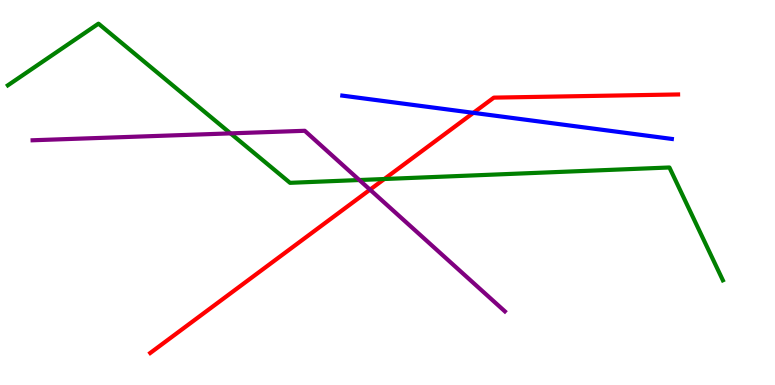[{'lines': ['blue', 'red'], 'intersections': [{'x': 6.11, 'y': 7.07}]}, {'lines': ['green', 'red'], 'intersections': [{'x': 4.96, 'y': 5.35}]}, {'lines': ['purple', 'red'], 'intersections': [{'x': 4.77, 'y': 5.07}]}, {'lines': ['blue', 'green'], 'intersections': []}, {'lines': ['blue', 'purple'], 'intersections': []}, {'lines': ['green', 'purple'], 'intersections': [{'x': 2.97, 'y': 6.54}, {'x': 4.64, 'y': 5.32}]}]